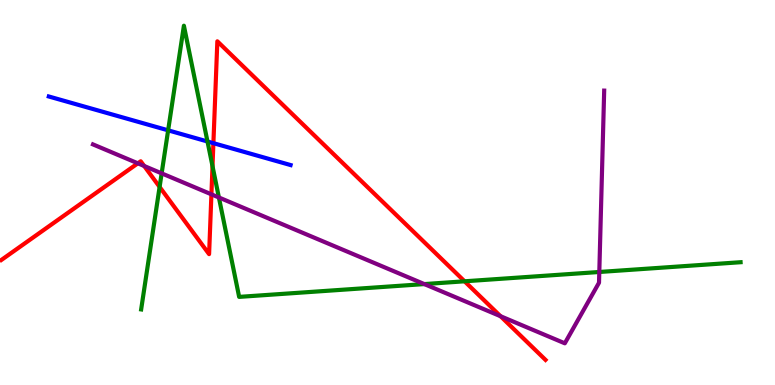[{'lines': ['blue', 'red'], 'intersections': [{'x': 2.75, 'y': 6.28}]}, {'lines': ['green', 'red'], 'intersections': [{'x': 2.06, 'y': 5.14}, {'x': 2.74, 'y': 5.68}, {'x': 5.99, 'y': 2.69}]}, {'lines': ['purple', 'red'], 'intersections': [{'x': 1.78, 'y': 5.76}, {'x': 1.86, 'y': 5.69}, {'x': 2.73, 'y': 4.95}, {'x': 6.46, 'y': 1.79}]}, {'lines': ['blue', 'green'], 'intersections': [{'x': 2.17, 'y': 6.61}, {'x': 2.68, 'y': 6.32}]}, {'lines': ['blue', 'purple'], 'intersections': []}, {'lines': ['green', 'purple'], 'intersections': [{'x': 2.09, 'y': 5.5}, {'x': 2.82, 'y': 4.87}, {'x': 5.48, 'y': 2.62}, {'x': 7.73, 'y': 2.94}]}]